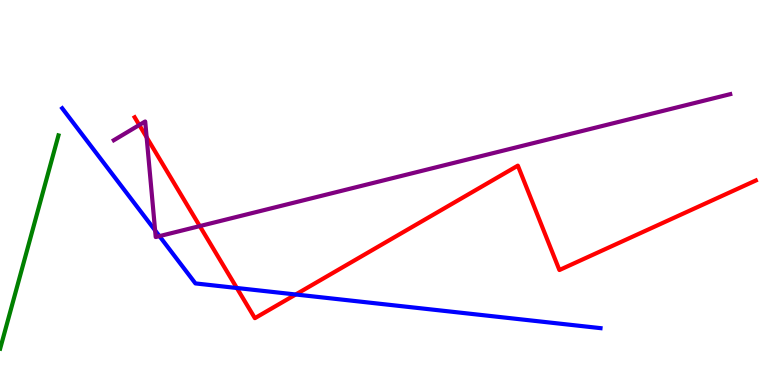[{'lines': ['blue', 'red'], 'intersections': [{'x': 3.06, 'y': 2.52}, {'x': 3.82, 'y': 2.35}]}, {'lines': ['green', 'red'], 'intersections': []}, {'lines': ['purple', 'red'], 'intersections': [{'x': 1.8, 'y': 6.75}, {'x': 1.89, 'y': 6.43}, {'x': 2.58, 'y': 4.13}]}, {'lines': ['blue', 'green'], 'intersections': []}, {'lines': ['blue', 'purple'], 'intersections': [{'x': 2.0, 'y': 4.02}, {'x': 2.06, 'y': 3.87}]}, {'lines': ['green', 'purple'], 'intersections': []}]